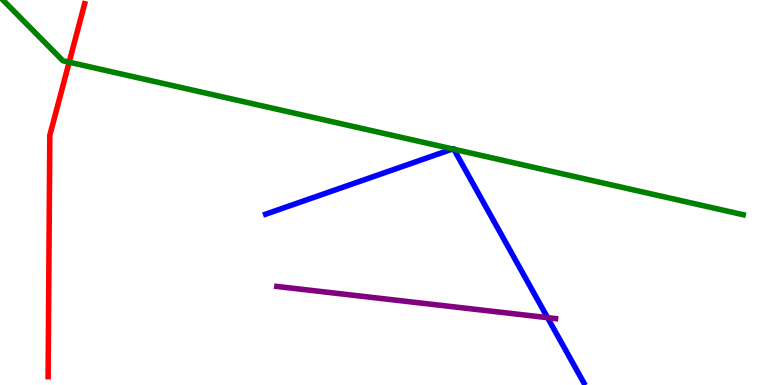[{'lines': ['blue', 'red'], 'intersections': []}, {'lines': ['green', 'red'], 'intersections': [{'x': 0.893, 'y': 8.38}]}, {'lines': ['purple', 'red'], 'intersections': []}, {'lines': ['blue', 'green'], 'intersections': [{'x': 5.84, 'y': 6.13}, {'x': 5.86, 'y': 6.12}]}, {'lines': ['blue', 'purple'], 'intersections': [{'x': 7.07, 'y': 1.75}]}, {'lines': ['green', 'purple'], 'intersections': []}]